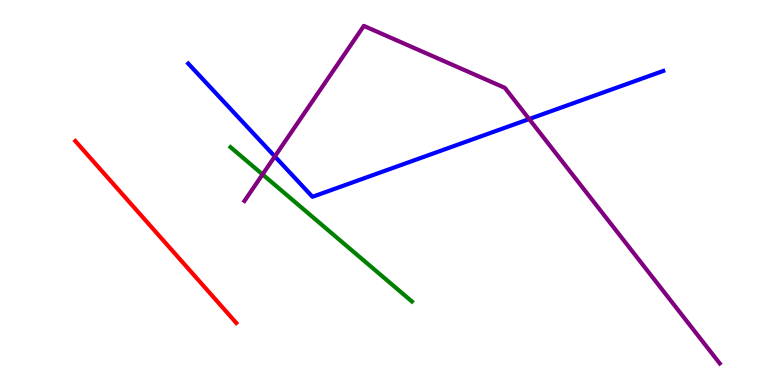[{'lines': ['blue', 'red'], 'intersections': []}, {'lines': ['green', 'red'], 'intersections': []}, {'lines': ['purple', 'red'], 'intersections': []}, {'lines': ['blue', 'green'], 'intersections': []}, {'lines': ['blue', 'purple'], 'intersections': [{'x': 3.55, 'y': 5.94}, {'x': 6.83, 'y': 6.91}]}, {'lines': ['green', 'purple'], 'intersections': [{'x': 3.39, 'y': 5.47}]}]